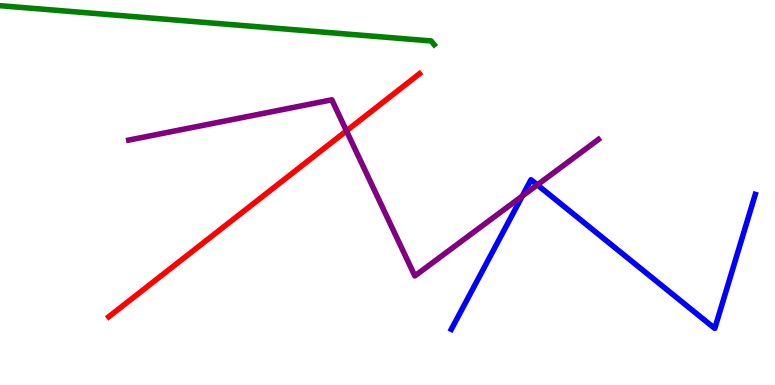[{'lines': ['blue', 'red'], 'intersections': []}, {'lines': ['green', 'red'], 'intersections': []}, {'lines': ['purple', 'red'], 'intersections': [{'x': 4.47, 'y': 6.6}]}, {'lines': ['blue', 'green'], 'intersections': []}, {'lines': ['blue', 'purple'], 'intersections': [{'x': 6.74, 'y': 4.91}, {'x': 6.93, 'y': 5.2}]}, {'lines': ['green', 'purple'], 'intersections': []}]